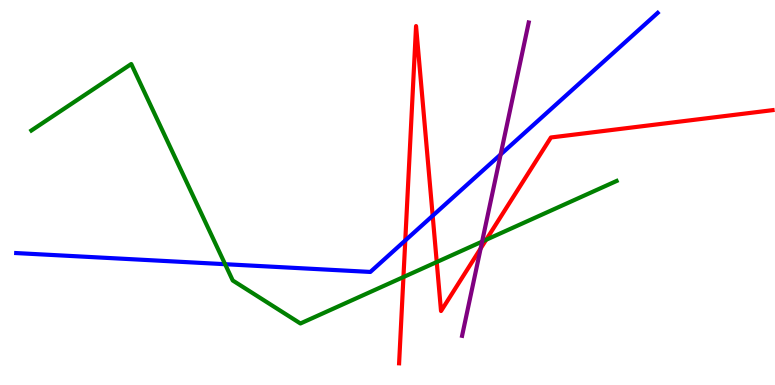[{'lines': ['blue', 'red'], 'intersections': [{'x': 5.23, 'y': 3.75}, {'x': 5.58, 'y': 4.4}]}, {'lines': ['green', 'red'], 'intersections': [{'x': 5.21, 'y': 2.8}, {'x': 5.64, 'y': 3.19}, {'x': 6.27, 'y': 3.77}]}, {'lines': ['purple', 'red'], 'intersections': [{'x': 6.2, 'y': 3.55}]}, {'lines': ['blue', 'green'], 'intersections': [{'x': 2.9, 'y': 3.14}]}, {'lines': ['blue', 'purple'], 'intersections': [{'x': 6.46, 'y': 5.99}]}, {'lines': ['green', 'purple'], 'intersections': [{'x': 6.22, 'y': 3.73}]}]